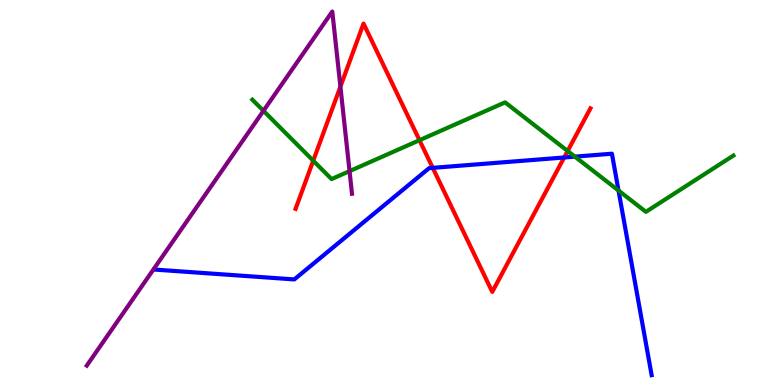[{'lines': ['blue', 'red'], 'intersections': [{'x': 5.58, 'y': 5.64}, {'x': 7.28, 'y': 5.91}]}, {'lines': ['green', 'red'], 'intersections': [{'x': 4.04, 'y': 5.83}, {'x': 5.41, 'y': 6.36}, {'x': 7.32, 'y': 6.08}]}, {'lines': ['purple', 'red'], 'intersections': [{'x': 4.39, 'y': 7.75}]}, {'lines': ['blue', 'green'], 'intersections': [{'x': 7.42, 'y': 5.93}, {'x': 7.98, 'y': 5.05}]}, {'lines': ['blue', 'purple'], 'intersections': []}, {'lines': ['green', 'purple'], 'intersections': [{'x': 3.4, 'y': 7.12}, {'x': 4.51, 'y': 5.56}]}]